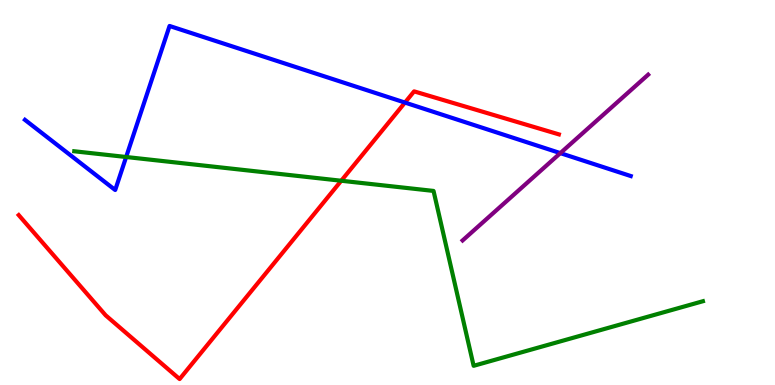[{'lines': ['blue', 'red'], 'intersections': [{'x': 5.23, 'y': 7.34}]}, {'lines': ['green', 'red'], 'intersections': [{'x': 4.4, 'y': 5.31}]}, {'lines': ['purple', 'red'], 'intersections': []}, {'lines': ['blue', 'green'], 'intersections': [{'x': 1.63, 'y': 5.92}]}, {'lines': ['blue', 'purple'], 'intersections': [{'x': 7.23, 'y': 6.02}]}, {'lines': ['green', 'purple'], 'intersections': []}]